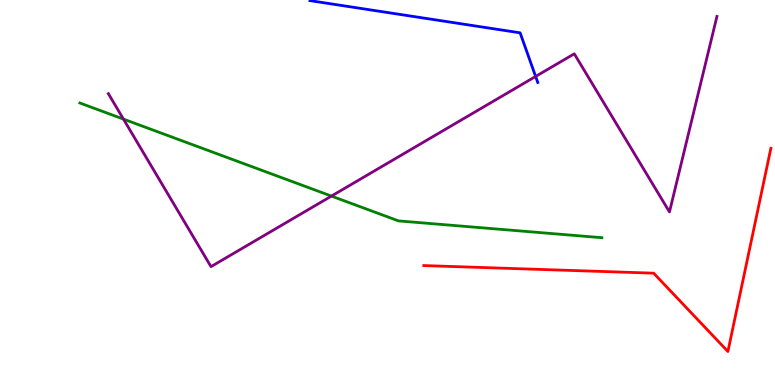[{'lines': ['blue', 'red'], 'intersections': []}, {'lines': ['green', 'red'], 'intersections': []}, {'lines': ['purple', 'red'], 'intersections': []}, {'lines': ['blue', 'green'], 'intersections': []}, {'lines': ['blue', 'purple'], 'intersections': [{'x': 6.91, 'y': 8.01}]}, {'lines': ['green', 'purple'], 'intersections': [{'x': 1.59, 'y': 6.91}, {'x': 4.28, 'y': 4.91}]}]